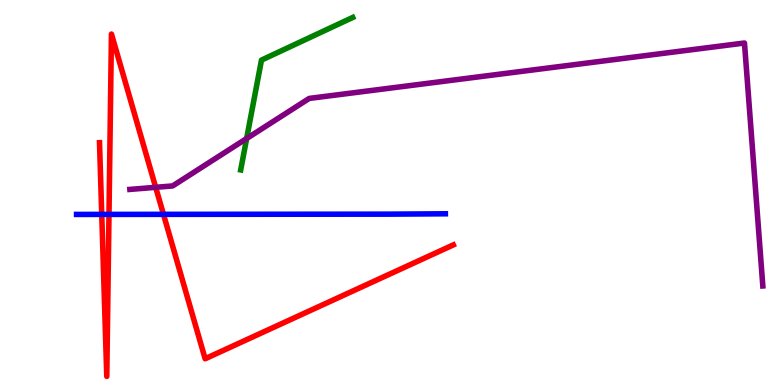[{'lines': ['blue', 'red'], 'intersections': [{'x': 1.31, 'y': 4.43}, {'x': 1.41, 'y': 4.43}, {'x': 2.11, 'y': 4.43}]}, {'lines': ['green', 'red'], 'intersections': []}, {'lines': ['purple', 'red'], 'intersections': [{'x': 2.01, 'y': 5.13}]}, {'lines': ['blue', 'green'], 'intersections': []}, {'lines': ['blue', 'purple'], 'intersections': []}, {'lines': ['green', 'purple'], 'intersections': [{'x': 3.18, 'y': 6.4}]}]